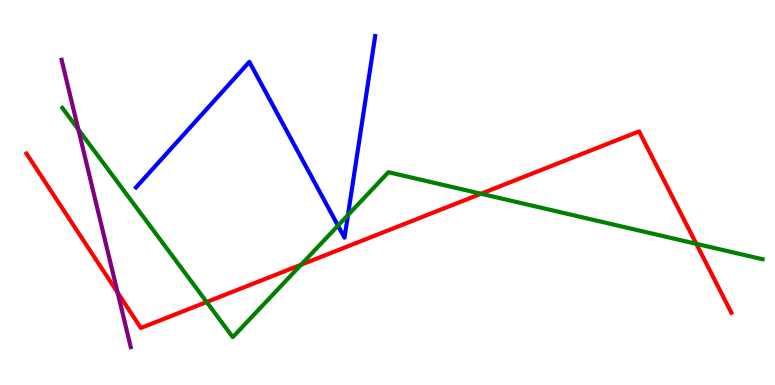[{'lines': ['blue', 'red'], 'intersections': []}, {'lines': ['green', 'red'], 'intersections': [{'x': 2.67, 'y': 2.16}, {'x': 3.88, 'y': 3.12}, {'x': 6.21, 'y': 4.97}, {'x': 8.98, 'y': 3.67}]}, {'lines': ['purple', 'red'], 'intersections': [{'x': 1.52, 'y': 2.4}]}, {'lines': ['blue', 'green'], 'intersections': [{'x': 4.36, 'y': 4.14}, {'x': 4.49, 'y': 4.41}]}, {'lines': ['blue', 'purple'], 'intersections': []}, {'lines': ['green', 'purple'], 'intersections': [{'x': 1.01, 'y': 6.64}]}]